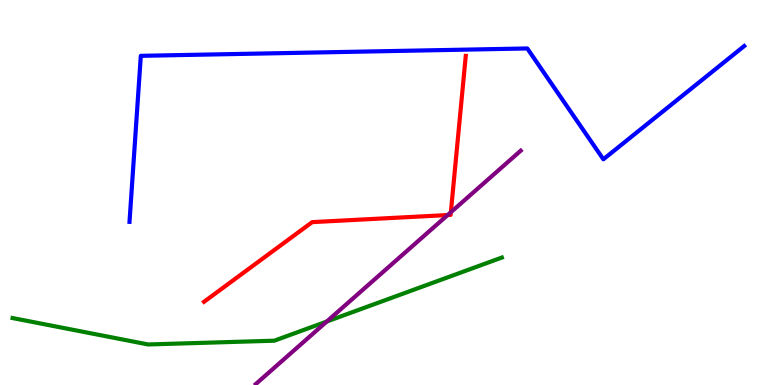[{'lines': ['blue', 'red'], 'intersections': []}, {'lines': ['green', 'red'], 'intersections': []}, {'lines': ['purple', 'red'], 'intersections': [{'x': 5.78, 'y': 4.41}, {'x': 5.82, 'y': 4.49}]}, {'lines': ['blue', 'green'], 'intersections': []}, {'lines': ['blue', 'purple'], 'intersections': []}, {'lines': ['green', 'purple'], 'intersections': [{'x': 4.22, 'y': 1.65}]}]